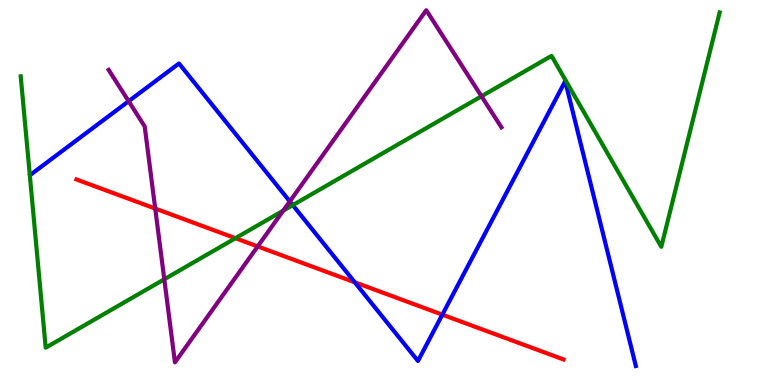[{'lines': ['blue', 'red'], 'intersections': [{'x': 4.58, 'y': 2.67}, {'x': 5.71, 'y': 1.83}]}, {'lines': ['green', 'red'], 'intersections': [{'x': 3.04, 'y': 3.81}]}, {'lines': ['purple', 'red'], 'intersections': [{'x': 2.0, 'y': 4.58}, {'x': 3.32, 'y': 3.6}]}, {'lines': ['blue', 'green'], 'intersections': [{'x': 3.78, 'y': 4.67}]}, {'lines': ['blue', 'purple'], 'intersections': [{'x': 1.66, 'y': 7.37}, {'x': 3.74, 'y': 4.77}]}, {'lines': ['green', 'purple'], 'intersections': [{'x': 2.12, 'y': 2.75}, {'x': 3.65, 'y': 4.53}, {'x': 6.21, 'y': 7.5}]}]